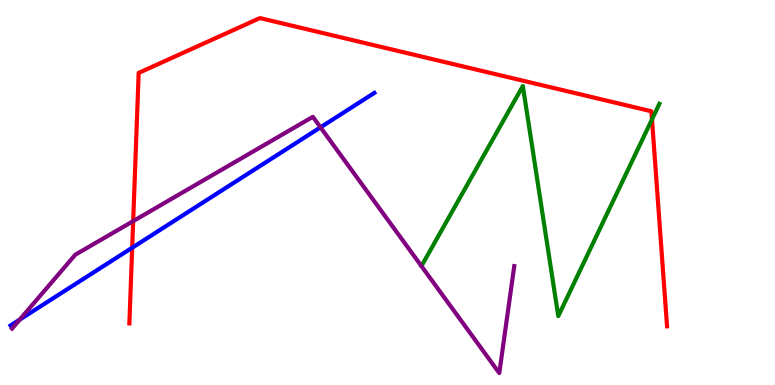[{'lines': ['blue', 'red'], 'intersections': [{'x': 1.71, 'y': 3.57}]}, {'lines': ['green', 'red'], 'intersections': [{'x': 8.41, 'y': 6.9}]}, {'lines': ['purple', 'red'], 'intersections': [{'x': 1.72, 'y': 4.26}]}, {'lines': ['blue', 'green'], 'intersections': []}, {'lines': ['blue', 'purple'], 'intersections': [{'x': 0.254, 'y': 1.7}, {'x': 4.14, 'y': 6.69}]}, {'lines': ['green', 'purple'], 'intersections': []}]